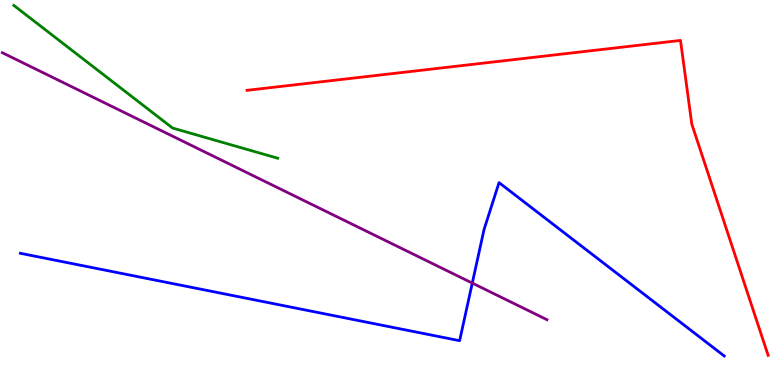[{'lines': ['blue', 'red'], 'intersections': []}, {'lines': ['green', 'red'], 'intersections': []}, {'lines': ['purple', 'red'], 'intersections': []}, {'lines': ['blue', 'green'], 'intersections': []}, {'lines': ['blue', 'purple'], 'intersections': [{'x': 6.09, 'y': 2.65}]}, {'lines': ['green', 'purple'], 'intersections': []}]